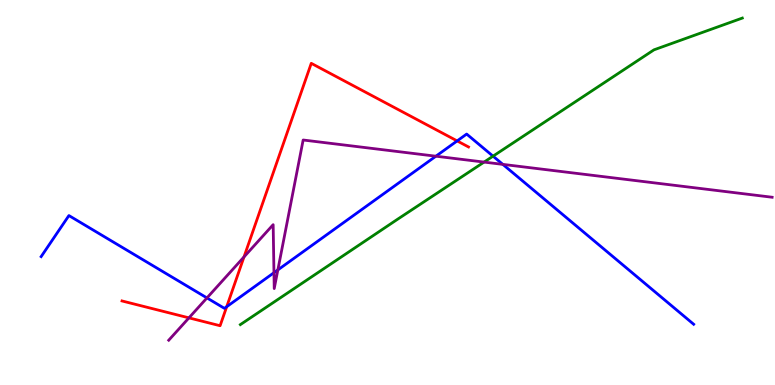[{'lines': ['blue', 'red'], 'intersections': [{'x': 2.93, 'y': 2.03}, {'x': 5.9, 'y': 6.34}]}, {'lines': ['green', 'red'], 'intersections': []}, {'lines': ['purple', 'red'], 'intersections': [{'x': 2.44, 'y': 1.74}, {'x': 3.15, 'y': 3.33}]}, {'lines': ['blue', 'green'], 'intersections': [{'x': 6.36, 'y': 5.94}]}, {'lines': ['blue', 'purple'], 'intersections': [{'x': 2.67, 'y': 2.26}, {'x': 3.53, 'y': 2.92}, {'x': 3.59, 'y': 2.99}, {'x': 5.62, 'y': 5.94}, {'x': 6.49, 'y': 5.73}]}, {'lines': ['green', 'purple'], 'intersections': [{'x': 6.25, 'y': 5.79}]}]